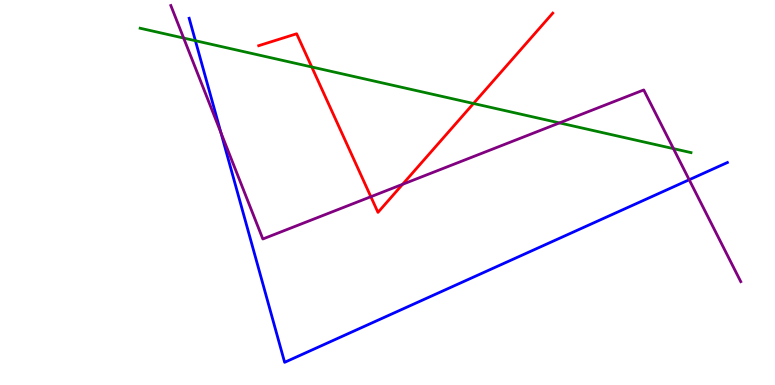[{'lines': ['blue', 'red'], 'intersections': []}, {'lines': ['green', 'red'], 'intersections': [{'x': 4.02, 'y': 8.26}, {'x': 6.11, 'y': 7.31}]}, {'lines': ['purple', 'red'], 'intersections': [{'x': 4.79, 'y': 4.89}, {'x': 5.19, 'y': 5.21}]}, {'lines': ['blue', 'green'], 'intersections': [{'x': 2.52, 'y': 8.94}]}, {'lines': ['blue', 'purple'], 'intersections': [{'x': 2.85, 'y': 6.56}, {'x': 8.89, 'y': 5.33}]}, {'lines': ['green', 'purple'], 'intersections': [{'x': 2.37, 'y': 9.01}, {'x': 7.22, 'y': 6.81}, {'x': 8.69, 'y': 6.14}]}]